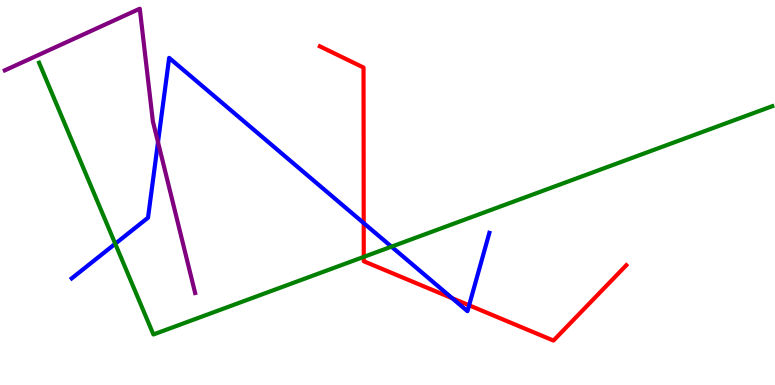[{'lines': ['blue', 'red'], 'intersections': [{'x': 4.69, 'y': 4.21}, {'x': 5.84, 'y': 2.25}, {'x': 6.05, 'y': 2.07}]}, {'lines': ['green', 'red'], 'intersections': [{'x': 4.69, 'y': 3.33}]}, {'lines': ['purple', 'red'], 'intersections': []}, {'lines': ['blue', 'green'], 'intersections': [{'x': 1.49, 'y': 3.67}, {'x': 5.05, 'y': 3.59}]}, {'lines': ['blue', 'purple'], 'intersections': [{'x': 2.04, 'y': 6.31}]}, {'lines': ['green', 'purple'], 'intersections': []}]